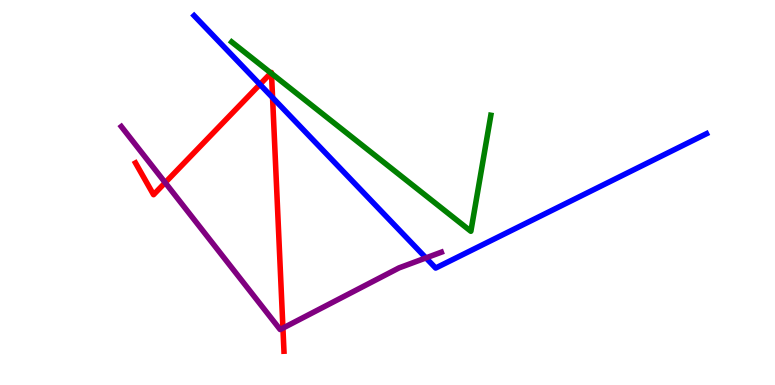[{'lines': ['blue', 'red'], 'intersections': [{'x': 3.35, 'y': 7.81}, {'x': 3.52, 'y': 7.46}]}, {'lines': ['green', 'red'], 'intersections': [{'x': 3.5, 'y': 8.1}, {'x': 3.5, 'y': 8.09}]}, {'lines': ['purple', 'red'], 'intersections': [{'x': 2.13, 'y': 5.26}, {'x': 3.65, 'y': 1.48}]}, {'lines': ['blue', 'green'], 'intersections': []}, {'lines': ['blue', 'purple'], 'intersections': [{'x': 5.5, 'y': 3.3}]}, {'lines': ['green', 'purple'], 'intersections': []}]